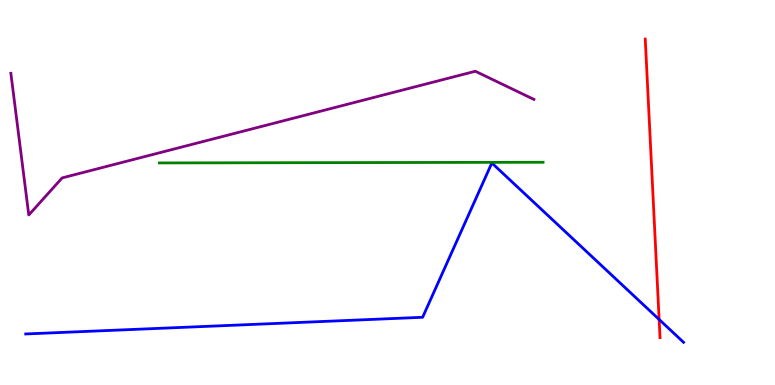[{'lines': ['blue', 'red'], 'intersections': [{'x': 8.5, 'y': 1.7}]}, {'lines': ['green', 'red'], 'intersections': []}, {'lines': ['purple', 'red'], 'intersections': []}, {'lines': ['blue', 'green'], 'intersections': []}, {'lines': ['blue', 'purple'], 'intersections': []}, {'lines': ['green', 'purple'], 'intersections': []}]